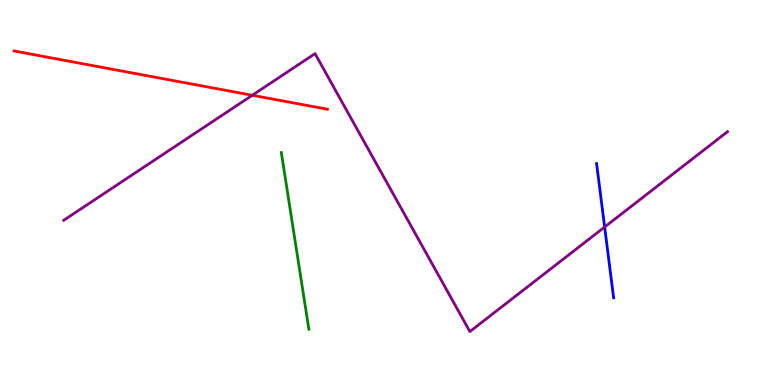[{'lines': ['blue', 'red'], 'intersections': []}, {'lines': ['green', 'red'], 'intersections': []}, {'lines': ['purple', 'red'], 'intersections': [{'x': 3.26, 'y': 7.53}]}, {'lines': ['blue', 'green'], 'intersections': []}, {'lines': ['blue', 'purple'], 'intersections': [{'x': 7.8, 'y': 4.1}]}, {'lines': ['green', 'purple'], 'intersections': []}]